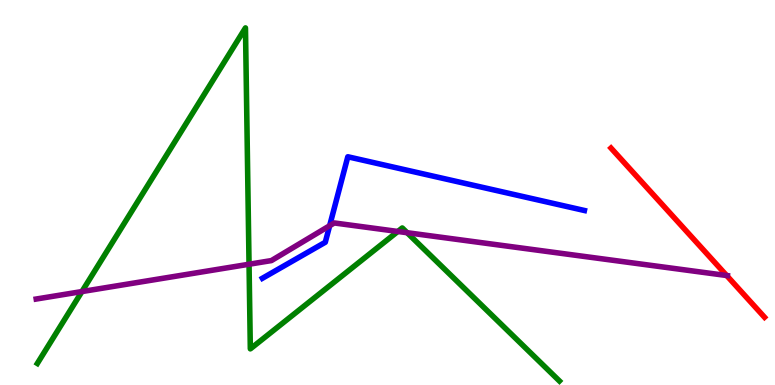[{'lines': ['blue', 'red'], 'intersections': []}, {'lines': ['green', 'red'], 'intersections': []}, {'lines': ['purple', 'red'], 'intersections': [{'x': 9.38, 'y': 2.84}]}, {'lines': ['blue', 'green'], 'intersections': []}, {'lines': ['blue', 'purple'], 'intersections': [{'x': 4.25, 'y': 4.14}]}, {'lines': ['green', 'purple'], 'intersections': [{'x': 1.06, 'y': 2.43}, {'x': 3.21, 'y': 3.14}, {'x': 5.13, 'y': 3.99}, {'x': 5.25, 'y': 3.96}]}]